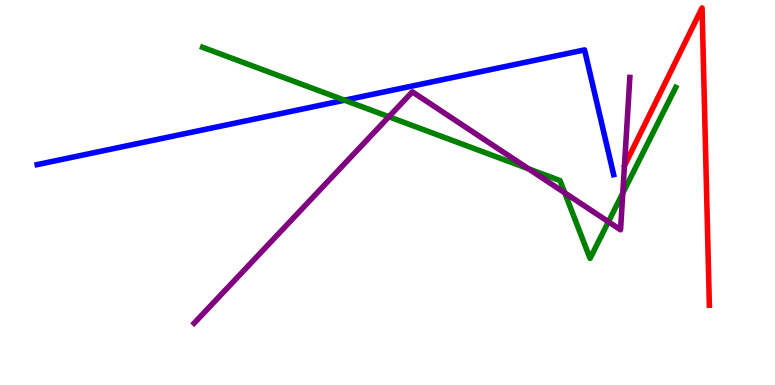[{'lines': ['blue', 'red'], 'intersections': []}, {'lines': ['green', 'red'], 'intersections': []}, {'lines': ['purple', 'red'], 'intersections': []}, {'lines': ['blue', 'green'], 'intersections': [{'x': 4.45, 'y': 7.4}]}, {'lines': ['blue', 'purple'], 'intersections': []}, {'lines': ['green', 'purple'], 'intersections': [{'x': 5.02, 'y': 6.97}, {'x': 6.82, 'y': 5.62}, {'x': 7.29, 'y': 4.99}, {'x': 7.85, 'y': 4.24}, {'x': 8.04, 'y': 4.98}]}]